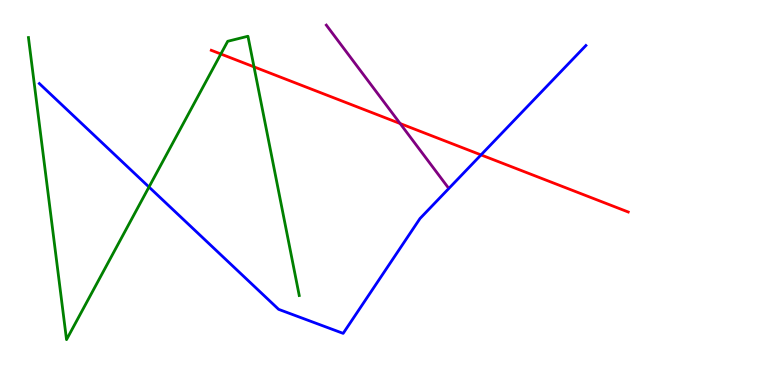[{'lines': ['blue', 'red'], 'intersections': [{'x': 6.21, 'y': 5.98}]}, {'lines': ['green', 'red'], 'intersections': [{'x': 2.85, 'y': 8.6}, {'x': 3.28, 'y': 8.26}]}, {'lines': ['purple', 'red'], 'intersections': [{'x': 5.16, 'y': 6.79}]}, {'lines': ['blue', 'green'], 'intersections': [{'x': 1.92, 'y': 5.14}]}, {'lines': ['blue', 'purple'], 'intersections': []}, {'lines': ['green', 'purple'], 'intersections': []}]